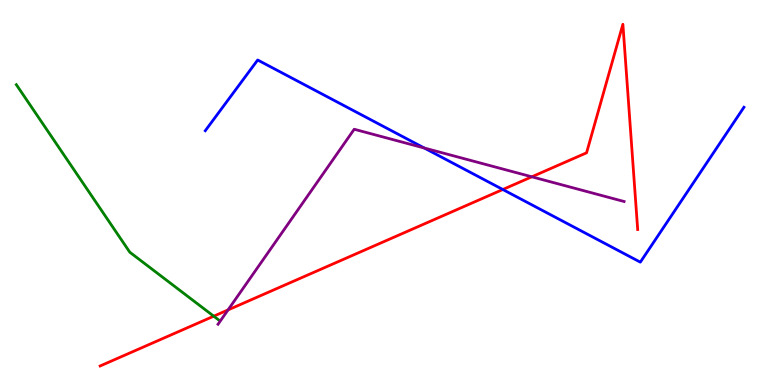[{'lines': ['blue', 'red'], 'intersections': [{'x': 6.49, 'y': 5.08}]}, {'lines': ['green', 'red'], 'intersections': [{'x': 2.76, 'y': 1.79}]}, {'lines': ['purple', 'red'], 'intersections': [{'x': 2.94, 'y': 1.95}, {'x': 6.86, 'y': 5.41}]}, {'lines': ['blue', 'green'], 'intersections': []}, {'lines': ['blue', 'purple'], 'intersections': [{'x': 5.47, 'y': 6.16}]}, {'lines': ['green', 'purple'], 'intersections': []}]